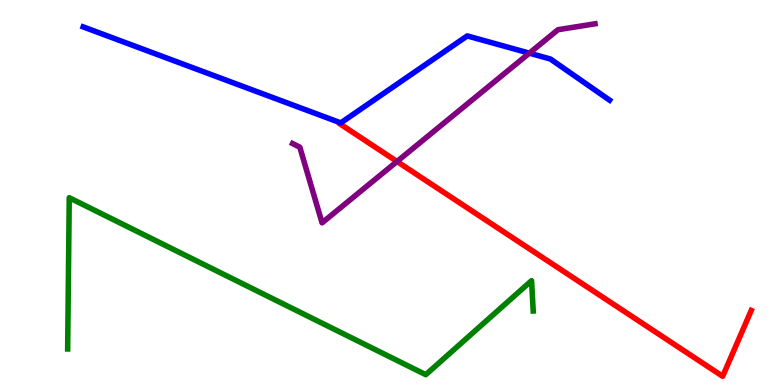[{'lines': ['blue', 'red'], 'intersections': []}, {'lines': ['green', 'red'], 'intersections': []}, {'lines': ['purple', 'red'], 'intersections': [{'x': 5.12, 'y': 5.81}]}, {'lines': ['blue', 'green'], 'intersections': []}, {'lines': ['blue', 'purple'], 'intersections': [{'x': 6.83, 'y': 8.62}]}, {'lines': ['green', 'purple'], 'intersections': []}]